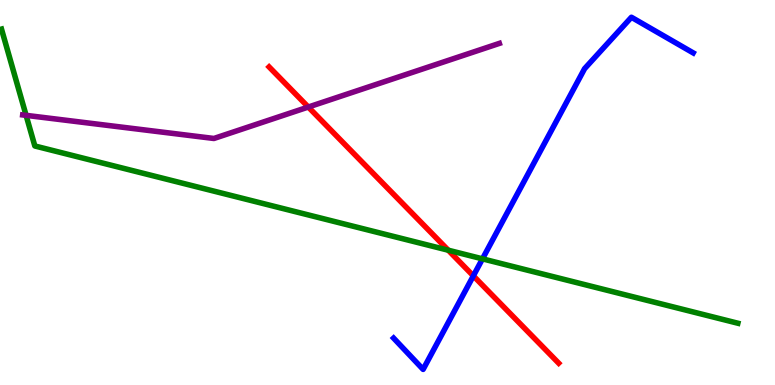[{'lines': ['blue', 'red'], 'intersections': [{'x': 6.11, 'y': 2.83}]}, {'lines': ['green', 'red'], 'intersections': [{'x': 5.78, 'y': 3.5}]}, {'lines': ['purple', 'red'], 'intersections': [{'x': 3.98, 'y': 7.22}]}, {'lines': ['blue', 'green'], 'intersections': [{'x': 6.23, 'y': 3.28}]}, {'lines': ['blue', 'purple'], 'intersections': []}, {'lines': ['green', 'purple'], 'intersections': [{'x': 0.337, 'y': 7.0}]}]